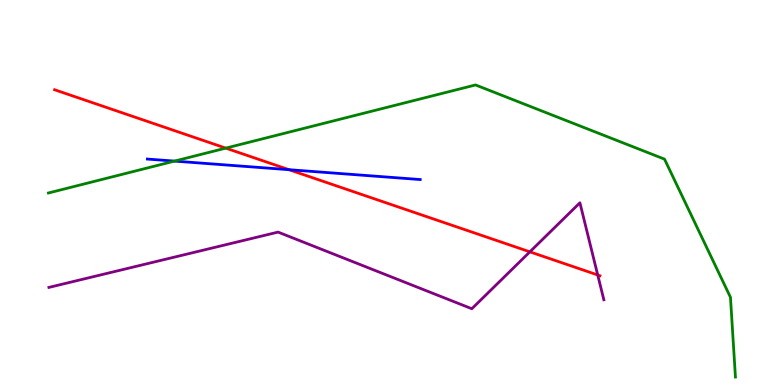[{'lines': ['blue', 'red'], 'intersections': [{'x': 3.73, 'y': 5.59}]}, {'lines': ['green', 'red'], 'intersections': [{'x': 2.91, 'y': 6.15}]}, {'lines': ['purple', 'red'], 'intersections': [{'x': 6.84, 'y': 3.46}, {'x': 7.71, 'y': 2.86}]}, {'lines': ['blue', 'green'], 'intersections': [{'x': 2.25, 'y': 5.82}]}, {'lines': ['blue', 'purple'], 'intersections': []}, {'lines': ['green', 'purple'], 'intersections': []}]